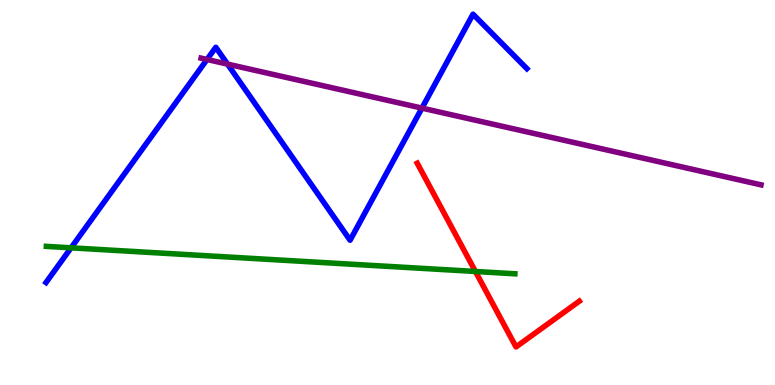[{'lines': ['blue', 'red'], 'intersections': []}, {'lines': ['green', 'red'], 'intersections': [{'x': 6.13, 'y': 2.95}]}, {'lines': ['purple', 'red'], 'intersections': []}, {'lines': ['blue', 'green'], 'intersections': [{'x': 0.917, 'y': 3.56}]}, {'lines': ['blue', 'purple'], 'intersections': [{'x': 2.67, 'y': 8.46}, {'x': 2.94, 'y': 8.33}, {'x': 5.44, 'y': 7.19}]}, {'lines': ['green', 'purple'], 'intersections': []}]